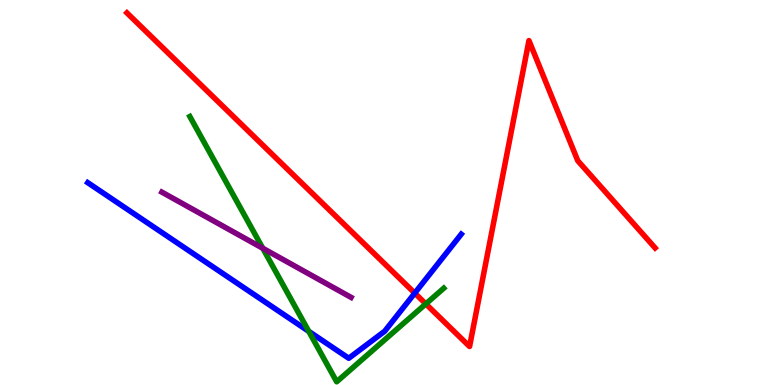[{'lines': ['blue', 'red'], 'intersections': [{'x': 5.35, 'y': 2.39}]}, {'lines': ['green', 'red'], 'intersections': [{'x': 5.49, 'y': 2.11}]}, {'lines': ['purple', 'red'], 'intersections': []}, {'lines': ['blue', 'green'], 'intersections': [{'x': 3.98, 'y': 1.39}]}, {'lines': ['blue', 'purple'], 'intersections': []}, {'lines': ['green', 'purple'], 'intersections': [{'x': 3.39, 'y': 3.55}]}]